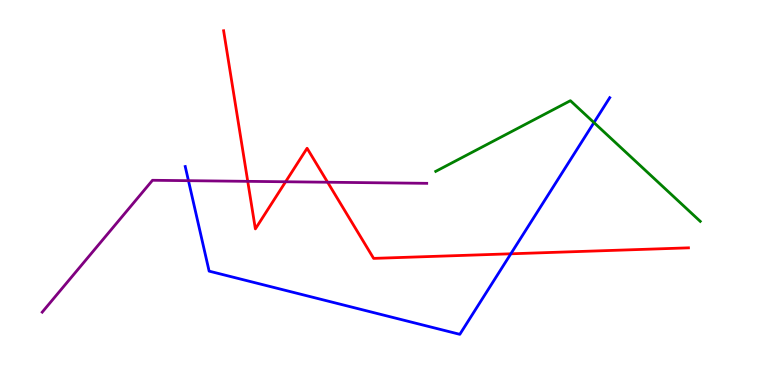[{'lines': ['blue', 'red'], 'intersections': [{'x': 6.59, 'y': 3.41}]}, {'lines': ['green', 'red'], 'intersections': []}, {'lines': ['purple', 'red'], 'intersections': [{'x': 3.2, 'y': 5.29}, {'x': 3.69, 'y': 5.28}, {'x': 4.23, 'y': 5.27}]}, {'lines': ['blue', 'green'], 'intersections': [{'x': 7.66, 'y': 6.82}]}, {'lines': ['blue', 'purple'], 'intersections': [{'x': 2.43, 'y': 5.31}]}, {'lines': ['green', 'purple'], 'intersections': []}]